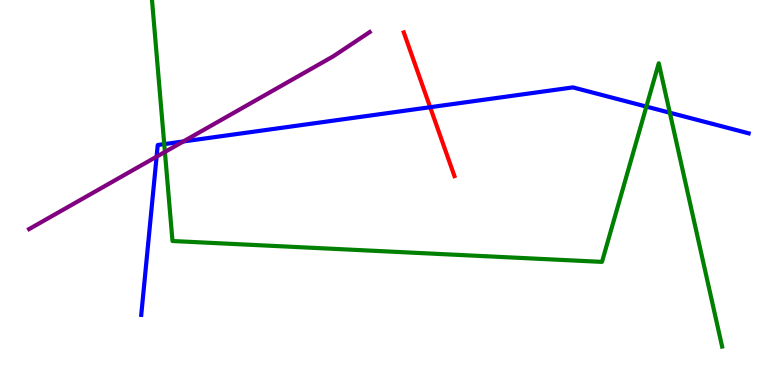[{'lines': ['blue', 'red'], 'intersections': [{'x': 5.55, 'y': 7.22}]}, {'lines': ['green', 'red'], 'intersections': []}, {'lines': ['purple', 'red'], 'intersections': []}, {'lines': ['blue', 'green'], 'intersections': [{'x': 2.12, 'y': 6.26}, {'x': 8.34, 'y': 7.23}, {'x': 8.64, 'y': 7.07}]}, {'lines': ['blue', 'purple'], 'intersections': [{'x': 2.02, 'y': 5.93}, {'x': 2.37, 'y': 6.33}]}, {'lines': ['green', 'purple'], 'intersections': [{'x': 2.13, 'y': 6.05}]}]